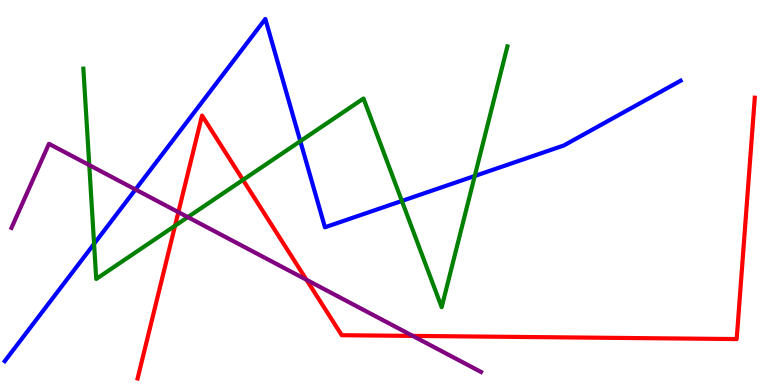[{'lines': ['blue', 'red'], 'intersections': []}, {'lines': ['green', 'red'], 'intersections': [{'x': 2.26, 'y': 4.14}, {'x': 3.14, 'y': 5.33}]}, {'lines': ['purple', 'red'], 'intersections': [{'x': 2.3, 'y': 4.49}, {'x': 3.96, 'y': 2.73}, {'x': 5.33, 'y': 1.28}]}, {'lines': ['blue', 'green'], 'intersections': [{'x': 1.21, 'y': 3.67}, {'x': 3.87, 'y': 6.33}, {'x': 5.19, 'y': 4.78}, {'x': 6.13, 'y': 5.43}]}, {'lines': ['blue', 'purple'], 'intersections': [{'x': 1.75, 'y': 5.08}]}, {'lines': ['green', 'purple'], 'intersections': [{'x': 1.15, 'y': 5.71}, {'x': 2.42, 'y': 4.36}]}]